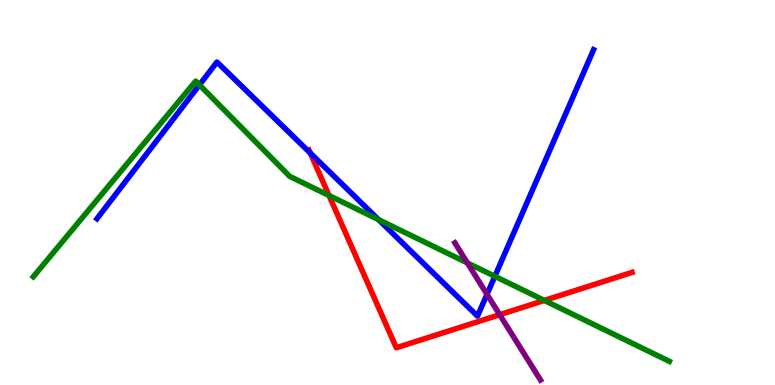[{'lines': ['blue', 'red'], 'intersections': [{'x': 4.0, 'y': 6.02}]}, {'lines': ['green', 'red'], 'intersections': [{'x': 4.25, 'y': 4.92}, {'x': 7.02, 'y': 2.2}]}, {'lines': ['purple', 'red'], 'intersections': [{'x': 6.45, 'y': 1.83}]}, {'lines': ['blue', 'green'], 'intersections': [{'x': 2.57, 'y': 7.79}, {'x': 4.88, 'y': 4.29}, {'x': 6.39, 'y': 2.82}]}, {'lines': ['blue', 'purple'], 'intersections': [{'x': 6.28, 'y': 2.35}]}, {'lines': ['green', 'purple'], 'intersections': [{'x': 6.03, 'y': 3.17}]}]